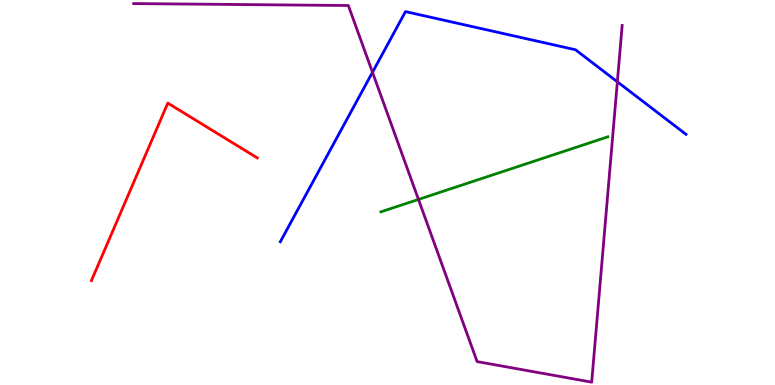[{'lines': ['blue', 'red'], 'intersections': []}, {'lines': ['green', 'red'], 'intersections': []}, {'lines': ['purple', 'red'], 'intersections': []}, {'lines': ['blue', 'green'], 'intersections': []}, {'lines': ['blue', 'purple'], 'intersections': [{'x': 4.81, 'y': 8.12}, {'x': 7.97, 'y': 7.88}]}, {'lines': ['green', 'purple'], 'intersections': [{'x': 5.4, 'y': 4.82}]}]